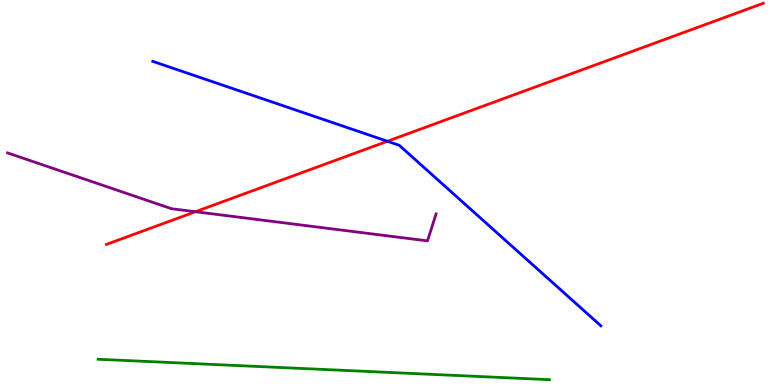[{'lines': ['blue', 'red'], 'intersections': [{'x': 5.0, 'y': 6.33}]}, {'lines': ['green', 'red'], 'intersections': []}, {'lines': ['purple', 'red'], 'intersections': [{'x': 2.52, 'y': 4.5}]}, {'lines': ['blue', 'green'], 'intersections': []}, {'lines': ['blue', 'purple'], 'intersections': []}, {'lines': ['green', 'purple'], 'intersections': []}]